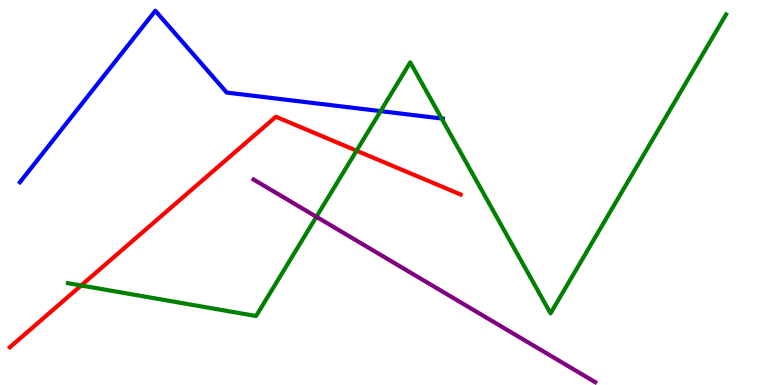[{'lines': ['blue', 'red'], 'intersections': []}, {'lines': ['green', 'red'], 'intersections': [{'x': 1.05, 'y': 2.58}, {'x': 4.6, 'y': 6.09}]}, {'lines': ['purple', 'red'], 'intersections': []}, {'lines': ['blue', 'green'], 'intersections': [{'x': 4.91, 'y': 7.11}, {'x': 5.7, 'y': 6.92}]}, {'lines': ['blue', 'purple'], 'intersections': []}, {'lines': ['green', 'purple'], 'intersections': [{'x': 4.08, 'y': 4.37}]}]